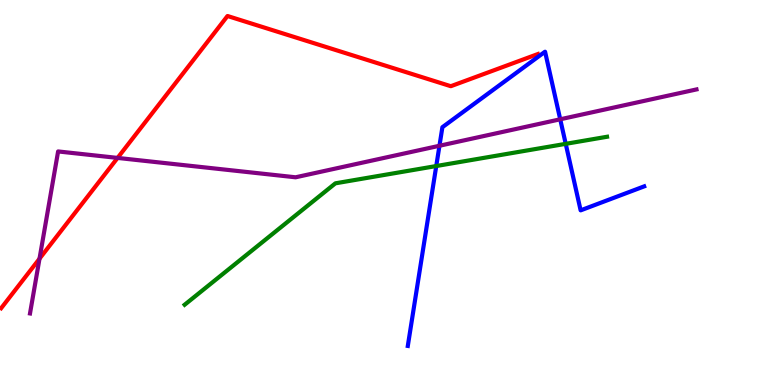[{'lines': ['blue', 'red'], 'intersections': []}, {'lines': ['green', 'red'], 'intersections': []}, {'lines': ['purple', 'red'], 'intersections': [{'x': 0.51, 'y': 3.28}, {'x': 1.52, 'y': 5.9}]}, {'lines': ['blue', 'green'], 'intersections': [{'x': 5.63, 'y': 5.69}, {'x': 7.3, 'y': 6.26}]}, {'lines': ['blue', 'purple'], 'intersections': [{'x': 5.67, 'y': 6.21}, {'x': 7.23, 'y': 6.9}]}, {'lines': ['green', 'purple'], 'intersections': []}]